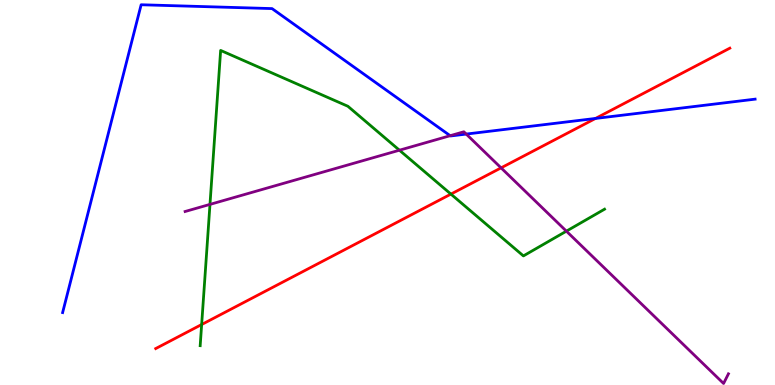[{'lines': ['blue', 'red'], 'intersections': [{'x': 7.68, 'y': 6.92}]}, {'lines': ['green', 'red'], 'intersections': [{'x': 2.6, 'y': 1.57}, {'x': 5.82, 'y': 4.96}]}, {'lines': ['purple', 'red'], 'intersections': [{'x': 6.47, 'y': 5.64}]}, {'lines': ['blue', 'green'], 'intersections': []}, {'lines': ['blue', 'purple'], 'intersections': [{'x': 5.81, 'y': 6.48}, {'x': 6.02, 'y': 6.52}]}, {'lines': ['green', 'purple'], 'intersections': [{'x': 2.71, 'y': 4.69}, {'x': 5.15, 'y': 6.1}, {'x': 7.31, 'y': 4.0}]}]